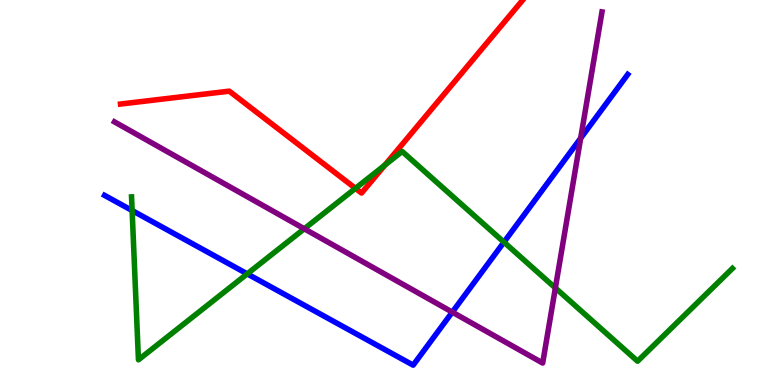[{'lines': ['blue', 'red'], 'intersections': []}, {'lines': ['green', 'red'], 'intersections': [{'x': 4.59, 'y': 5.11}, {'x': 4.97, 'y': 5.71}]}, {'lines': ['purple', 'red'], 'intersections': []}, {'lines': ['blue', 'green'], 'intersections': [{'x': 1.7, 'y': 4.53}, {'x': 3.19, 'y': 2.89}, {'x': 6.5, 'y': 3.71}]}, {'lines': ['blue', 'purple'], 'intersections': [{'x': 5.84, 'y': 1.89}, {'x': 7.49, 'y': 6.41}]}, {'lines': ['green', 'purple'], 'intersections': [{'x': 3.93, 'y': 4.06}, {'x': 7.17, 'y': 2.52}]}]